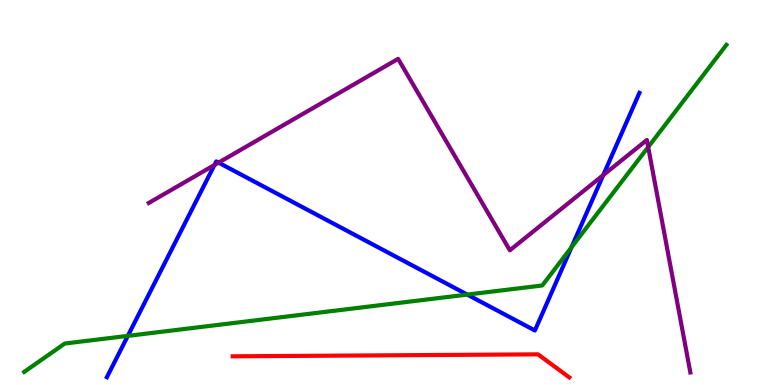[{'lines': ['blue', 'red'], 'intersections': []}, {'lines': ['green', 'red'], 'intersections': []}, {'lines': ['purple', 'red'], 'intersections': []}, {'lines': ['blue', 'green'], 'intersections': [{'x': 1.65, 'y': 1.28}, {'x': 6.03, 'y': 2.35}, {'x': 7.37, 'y': 3.58}]}, {'lines': ['blue', 'purple'], 'intersections': [{'x': 2.77, 'y': 5.71}, {'x': 2.82, 'y': 5.78}, {'x': 7.78, 'y': 5.45}]}, {'lines': ['green', 'purple'], 'intersections': [{'x': 8.36, 'y': 6.18}]}]